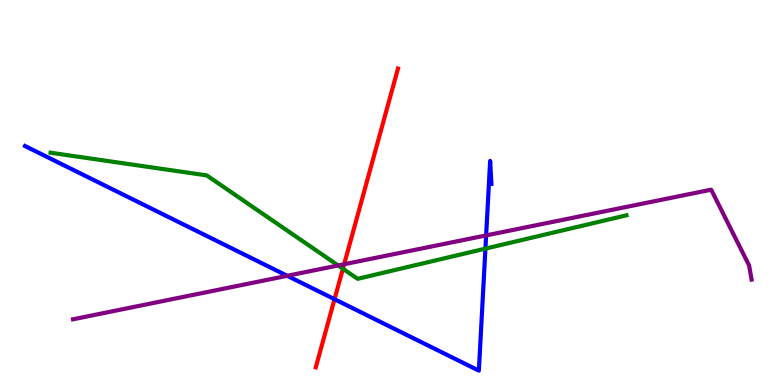[{'lines': ['blue', 'red'], 'intersections': [{'x': 4.32, 'y': 2.23}]}, {'lines': ['green', 'red'], 'intersections': [{'x': 4.42, 'y': 3.02}]}, {'lines': ['purple', 'red'], 'intersections': [{'x': 4.44, 'y': 3.14}]}, {'lines': ['blue', 'green'], 'intersections': [{'x': 6.26, 'y': 3.54}]}, {'lines': ['blue', 'purple'], 'intersections': [{'x': 3.71, 'y': 2.84}, {'x': 6.27, 'y': 3.89}]}, {'lines': ['green', 'purple'], 'intersections': [{'x': 4.36, 'y': 3.1}]}]